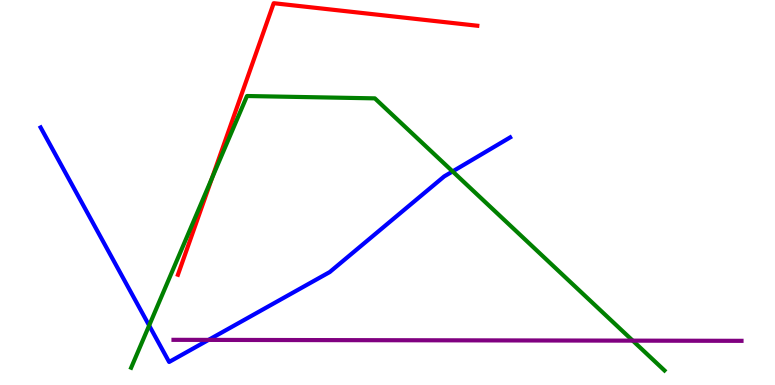[{'lines': ['blue', 'red'], 'intersections': []}, {'lines': ['green', 'red'], 'intersections': [{'x': 2.74, 'y': 5.38}]}, {'lines': ['purple', 'red'], 'intersections': []}, {'lines': ['blue', 'green'], 'intersections': [{'x': 1.92, 'y': 1.55}, {'x': 5.84, 'y': 5.55}]}, {'lines': ['blue', 'purple'], 'intersections': [{'x': 2.69, 'y': 1.17}]}, {'lines': ['green', 'purple'], 'intersections': [{'x': 8.16, 'y': 1.15}]}]